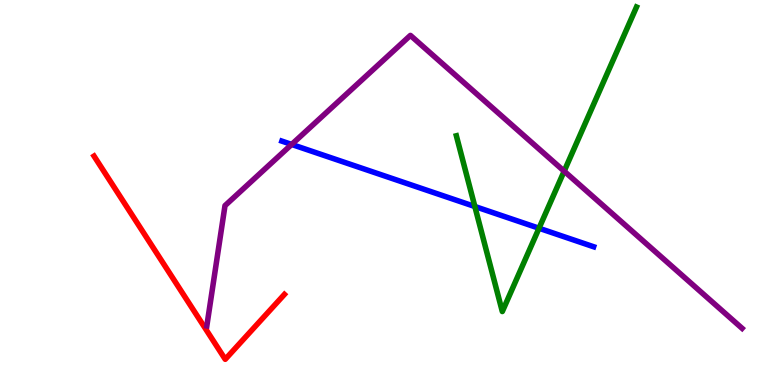[{'lines': ['blue', 'red'], 'intersections': []}, {'lines': ['green', 'red'], 'intersections': []}, {'lines': ['purple', 'red'], 'intersections': []}, {'lines': ['blue', 'green'], 'intersections': [{'x': 6.13, 'y': 4.64}, {'x': 6.96, 'y': 4.07}]}, {'lines': ['blue', 'purple'], 'intersections': [{'x': 3.76, 'y': 6.25}]}, {'lines': ['green', 'purple'], 'intersections': [{'x': 7.28, 'y': 5.55}]}]